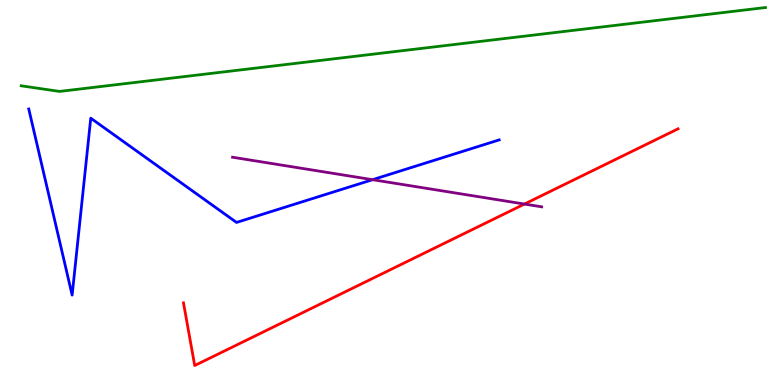[{'lines': ['blue', 'red'], 'intersections': []}, {'lines': ['green', 'red'], 'intersections': []}, {'lines': ['purple', 'red'], 'intersections': [{'x': 6.77, 'y': 4.7}]}, {'lines': ['blue', 'green'], 'intersections': []}, {'lines': ['blue', 'purple'], 'intersections': [{'x': 4.81, 'y': 5.33}]}, {'lines': ['green', 'purple'], 'intersections': []}]